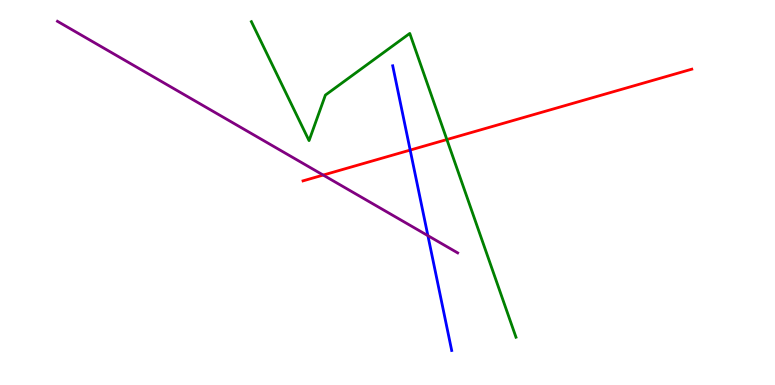[{'lines': ['blue', 'red'], 'intersections': [{'x': 5.29, 'y': 6.1}]}, {'lines': ['green', 'red'], 'intersections': [{'x': 5.77, 'y': 6.38}]}, {'lines': ['purple', 'red'], 'intersections': [{'x': 4.17, 'y': 5.45}]}, {'lines': ['blue', 'green'], 'intersections': []}, {'lines': ['blue', 'purple'], 'intersections': [{'x': 5.52, 'y': 3.88}]}, {'lines': ['green', 'purple'], 'intersections': []}]